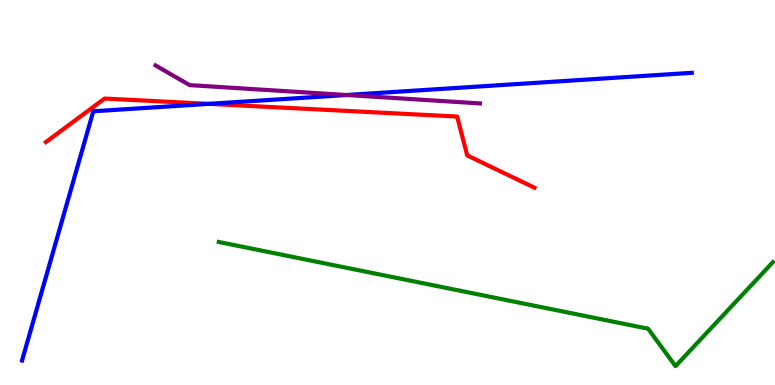[{'lines': ['blue', 'red'], 'intersections': [{'x': 2.69, 'y': 7.3}]}, {'lines': ['green', 'red'], 'intersections': []}, {'lines': ['purple', 'red'], 'intersections': []}, {'lines': ['blue', 'green'], 'intersections': []}, {'lines': ['blue', 'purple'], 'intersections': [{'x': 4.47, 'y': 7.53}]}, {'lines': ['green', 'purple'], 'intersections': []}]